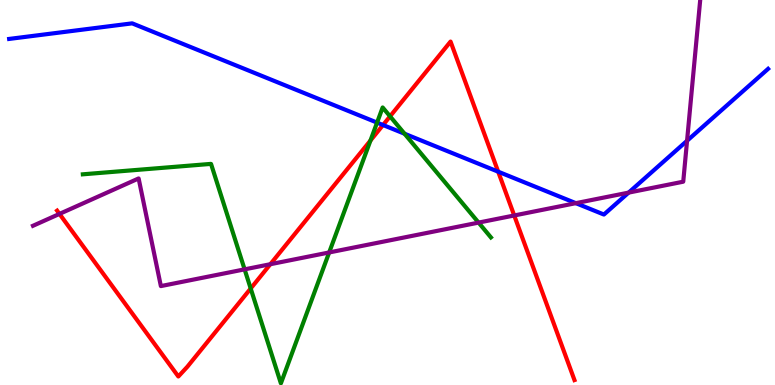[{'lines': ['blue', 'red'], 'intersections': [{'x': 4.94, 'y': 6.75}, {'x': 6.43, 'y': 5.54}]}, {'lines': ['green', 'red'], 'intersections': [{'x': 3.23, 'y': 2.51}, {'x': 4.78, 'y': 6.35}, {'x': 5.03, 'y': 6.98}]}, {'lines': ['purple', 'red'], 'intersections': [{'x': 0.767, 'y': 4.44}, {'x': 3.49, 'y': 3.14}, {'x': 6.64, 'y': 4.4}]}, {'lines': ['blue', 'green'], 'intersections': [{'x': 4.87, 'y': 6.82}, {'x': 5.22, 'y': 6.53}]}, {'lines': ['blue', 'purple'], 'intersections': [{'x': 7.43, 'y': 4.72}, {'x': 8.11, 'y': 5.0}, {'x': 8.87, 'y': 6.34}]}, {'lines': ['green', 'purple'], 'intersections': [{'x': 3.16, 'y': 3.0}, {'x': 4.25, 'y': 3.44}, {'x': 6.18, 'y': 4.22}]}]